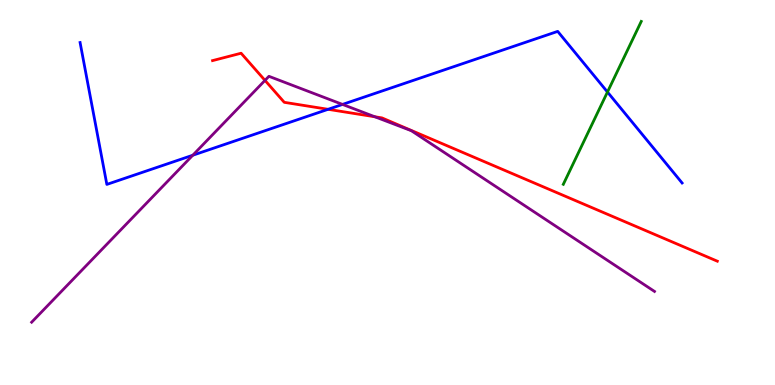[{'lines': ['blue', 'red'], 'intersections': [{'x': 4.23, 'y': 7.16}]}, {'lines': ['green', 'red'], 'intersections': []}, {'lines': ['purple', 'red'], 'intersections': [{'x': 3.42, 'y': 7.91}, {'x': 4.84, 'y': 6.97}]}, {'lines': ['blue', 'green'], 'intersections': [{'x': 7.84, 'y': 7.61}]}, {'lines': ['blue', 'purple'], 'intersections': [{'x': 2.49, 'y': 5.97}, {'x': 4.42, 'y': 7.29}]}, {'lines': ['green', 'purple'], 'intersections': []}]